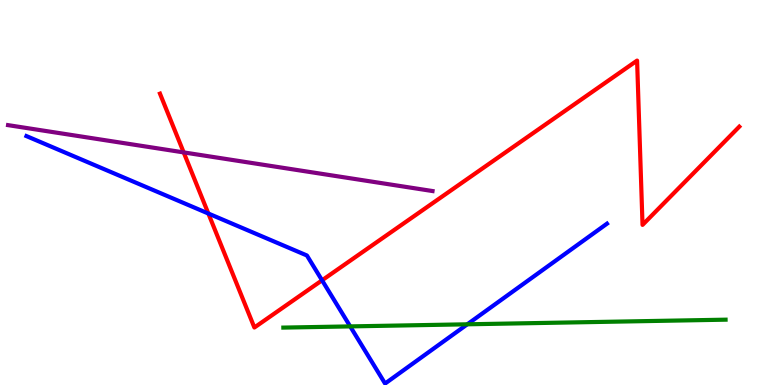[{'lines': ['blue', 'red'], 'intersections': [{'x': 2.69, 'y': 4.45}, {'x': 4.16, 'y': 2.72}]}, {'lines': ['green', 'red'], 'intersections': []}, {'lines': ['purple', 'red'], 'intersections': [{'x': 2.37, 'y': 6.04}]}, {'lines': ['blue', 'green'], 'intersections': [{'x': 4.52, 'y': 1.52}, {'x': 6.03, 'y': 1.58}]}, {'lines': ['blue', 'purple'], 'intersections': []}, {'lines': ['green', 'purple'], 'intersections': []}]